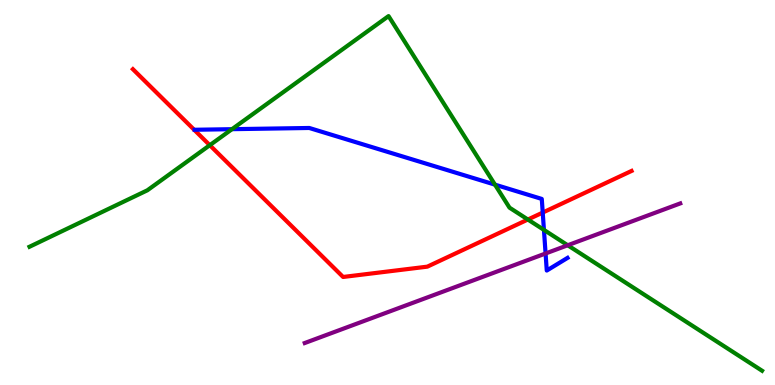[{'lines': ['blue', 'red'], 'intersections': [{'x': 7.0, 'y': 4.48}]}, {'lines': ['green', 'red'], 'intersections': [{'x': 2.71, 'y': 6.23}, {'x': 6.81, 'y': 4.3}]}, {'lines': ['purple', 'red'], 'intersections': []}, {'lines': ['blue', 'green'], 'intersections': [{'x': 2.99, 'y': 6.64}, {'x': 6.39, 'y': 5.2}, {'x': 7.02, 'y': 4.03}]}, {'lines': ['blue', 'purple'], 'intersections': [{'x': 7.04, 'y': 3.42}]}, {'lines': ['green', 'purple'], 'intersections': [{'x': 7.33, 'y': 3.63}]}]